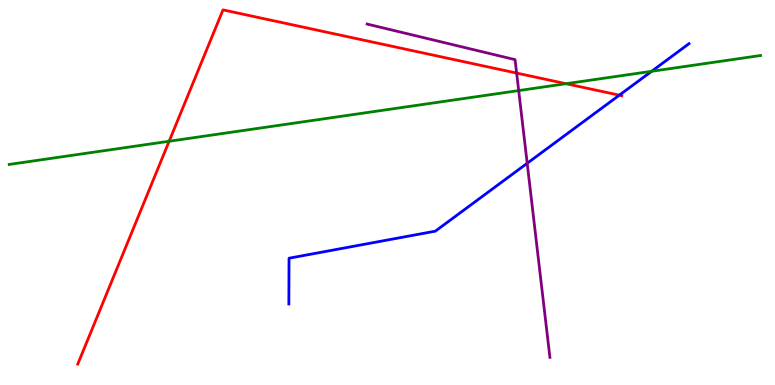[{'lines': ['blue', 'red'], 'intersections': [{'x': 7.99, 'y': 7.53}]}, {'lines': ['green', 'red'], 'intersections': [{'x': 2.18, 'y': 6.33}, {'x': 7.3, 'y': 7.83}]}, {'lines': ['purple', 'red'], 'intersections': [{'x': 6.67, 'y': 8.1}]}, {'lines': ['blue', 'green'], 'intersections': [{'x': 8.41, 'y': 8.15}]}, {'lines': ['blue', 'purple'], 'intersections': [{'x': 6.8, 'y': 5.76}]}, {'lines': ['green', 'purple'], 'intersections': [{'x': 6.69, 'y': 7.65}]}]